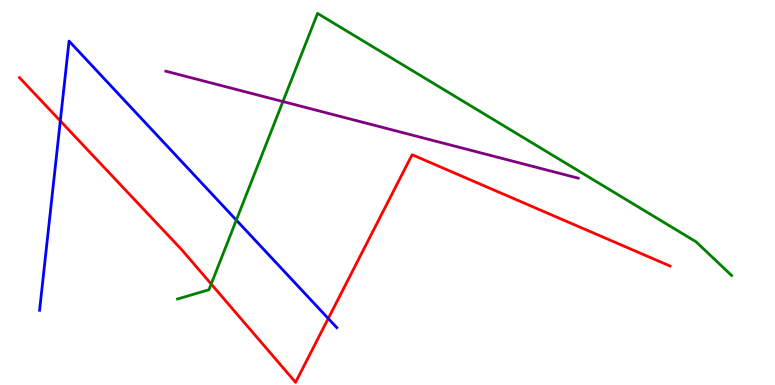[{'lines': ['blue', 'red'], 'intersections': [{'x': 0.778, 'y': 6.86}, {'x': 4.24, 'y': 1.73}]}, {'lines': ['green', 'red'], 'intersections': [{'x': 2.73, 'y': 2.62}]}, {'lines': ['purple', 'red'], 'intersections': []}, {'lines': ['blue', 'green'], 'intersections': [{'x': 3.05, 'y': 4.28}]}, {'lines': ['blue', 'purple'], 'intersections': []}, {'lines': ['green', 'purple'], 'intersections': [{'x': 3.65, 'y': 7.36}]}]